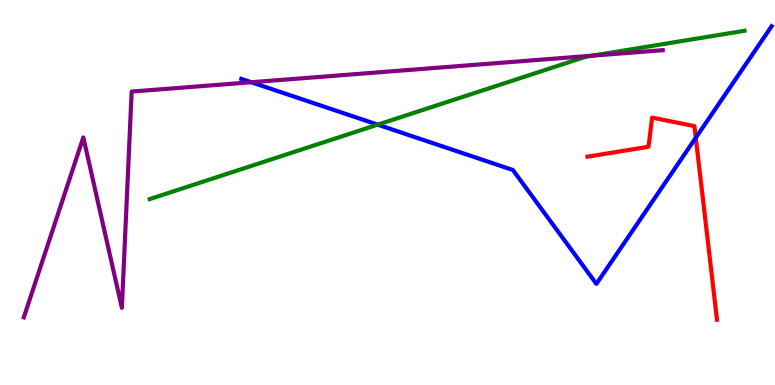[{'lines': ['blue', 'red'], 'intersections': [{'x': 8.98, 'y': 6.42}]}, {'lines': ['green', 'red'], 'intersections': []}, {'lines': ['purple', 'red'], 'intersections': []}, {'lines': ['blue', 'green'], 'intersections': [{'x': 4.87, 'y': 6.76}]}, {'lines': ['blue', 'purple'], 'intersections': [{'x': 3.24, 'y': 7.86}]}, {'lines': ['green', 'purple'], 'intersections': [{'x': 7.64, 'y': 8.55}]}]